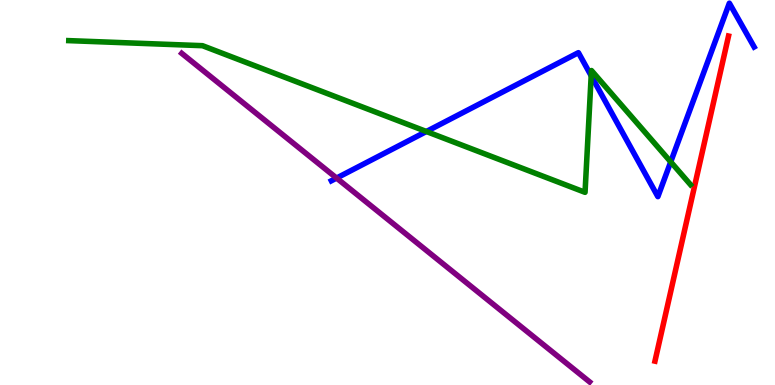[{'lines': ['blue', 'red'], 'intersections': []}, {'lines': ['green', 'red'], 'intersections': []}, {'lines': ['purple', 'red'], 'intersections': []}, {'lines': ['blue', 'green'], 'intersections': [{'x': 5.5, 'y': 6.58}, {'x': 7.63, 'y': 8.03}, {'x': 8.65, 'y': 5.8}]}, {'lines': ['blue', 'purple'], 'intersections': [{'x': 4.34, 'y': 5.37}]}, {'lines': ['green', 'purple'], 'intersections': []}]